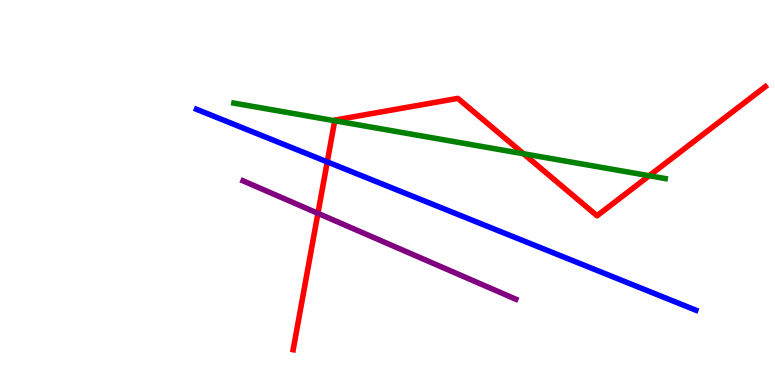[{'lines': ['blue', 'red'], 'intersections': [{'x': 4.22, 'y': 5.8}]}, {'lines': ['green', 'red'], 'intersections': [{'x': 4.32, 'y': 6.86}, {'x': 6.76, 'y': 6.01}, {'x': 8.38, 'y': 5.44}]}, {'lines': ['purple', 'red'], 'intersections': [{'x': 4.1, 'y': 4.46}]}, {'lines': ['blue', 'green'], 'intersections': []}, {'lines': ['blue', 'purple'], 'intersections': []}, {'lines': ['green', 'purple'], 'intersections': []}]